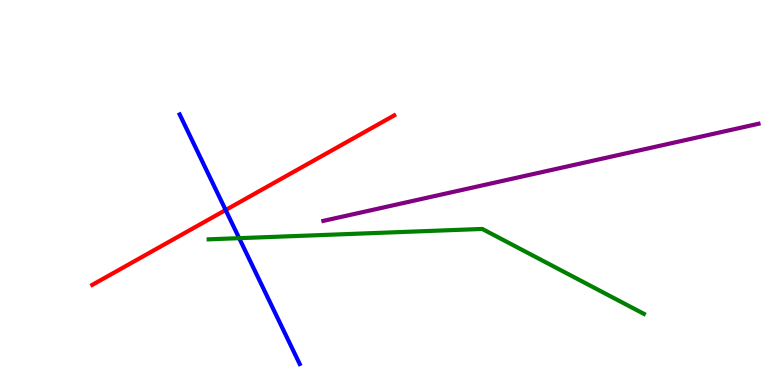[{'lines': ['blue', 'red'], 'intersections': [{'x': 2.91, 'y': 4.54}]}, {'lines': ['green', 'red'], 'intersections': []}, {'lines': ['purple', 'red'], 'intersections': []}, {'lines': ['blue', 'green'], 'intersections': [{'x': 3.09, 'y': 3.81}]}, {'lines': ['blue', 'purple'], 'intersections': []}, {'lines': ['green', 'purple'], 'intersections': []}]